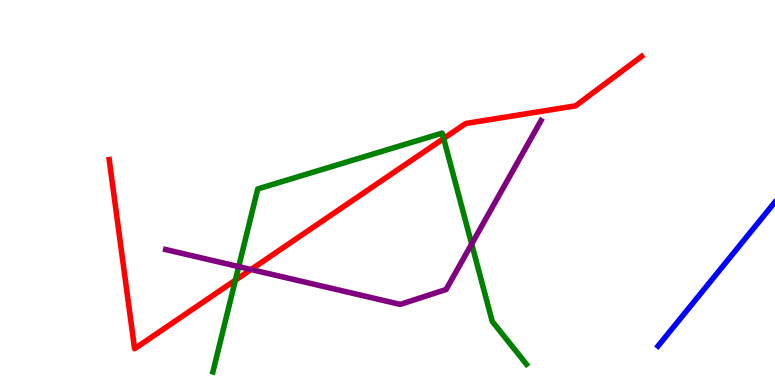[{'lines': ['blue', 'red'], 'intersections': []}, {'lines': ['green', 'red'], 'intersections': [{'x': 3.04, 'y': 2.72}, {'x': 5.72, 'y': 6.4}]}, {'lines': ['purple', 'red'], 'intersections': [{'x': 3.24, 'y': 3.0}]}, {'lines': ['blue', 'green'], 'intersections': []}, {'lines': ['blue', 'purple'], 'intersections': []}, {'lines': ['green', 'purple'], 'intersections': [{'x': 3.08, 'y': 3.07}, {'x': 6.09, 'y': 3.66}]}]